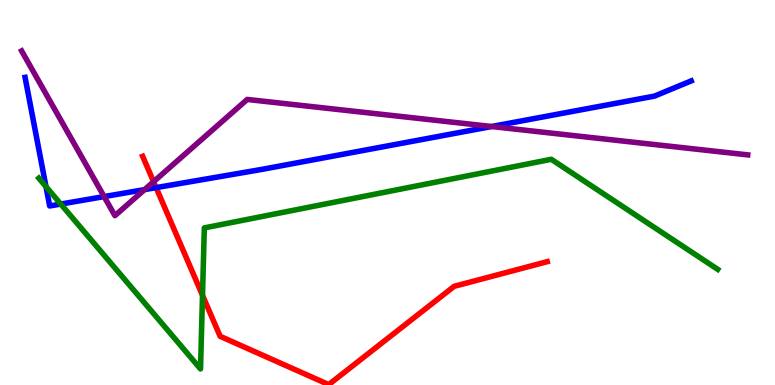[{'lines': ['blue', 'red'], 'intersections': [{'x': 2.01, 'y': 5.13}]}, {'lines': ['green', 'red'], 'intersections': [{'x': 2.61, 'y': 2.33}]}, {'lines': ['purple', 'red'], 'intersections': [{'x': 1.98, 'y': 5.28}]}, {'lines': ['blue', 'green'], 'intersections': [{'x': 0.593, 'y': 5.15}, {'x': 0.784, 'y': 4.7}]}, {'lines': ['blue', 'purple'], 'intersections': [{'x': 1.34, 'y': 4.89}, {'x': 1.87, 'y': 5.08}, {'x': 6.34, 'y': 6.71}]}, {'lines': ['green', 'purple'], 'intersections': []}]